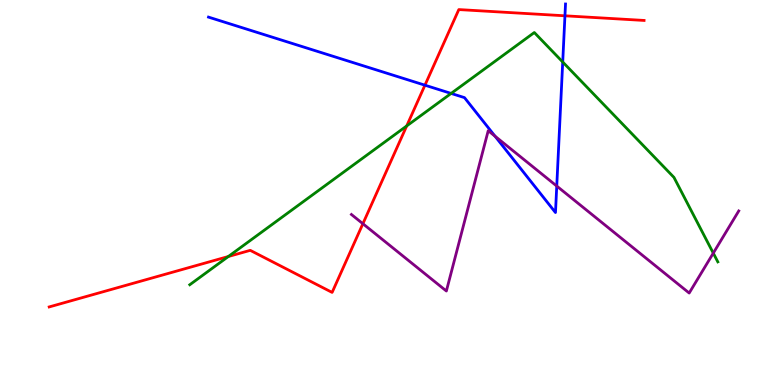[{'lines': ['blue', 'red'], 'intersections': [{'x': 5.48, 'y': 7.79}, {'x': 7.29, 'y': 9.59}]}, {'lines': ['green', 'red'], 'intersections': [{'x': 2.95, 'y': 3.34}, {'x': 5.25, 'y': 6.73}]}, {'lines': ['purple', 'red'], 'intersections': [{'x': 4.68, 'y': 4.19}]}, {'lines': ['blue', 'green'], 'intersections': [{'x': 5.82, 'y': 7.57}, {'x': 7.26, 'y': 8.39}]}, {'lines': ['blue', 'purple'], 'intersections': [{'x': 6.39, 'y': 6.46}, {'x': 7.18, 'y': 5.17}]}, {'lines': ['green', 'purple'], 'intersections': [{'x': 9.2, 'y': 3.43}]}]